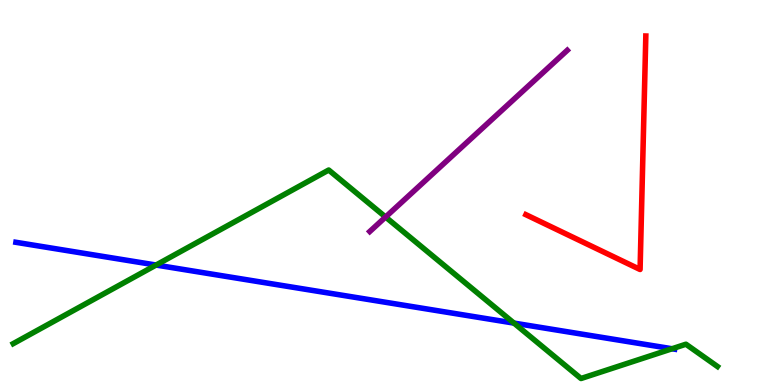[{'lines': ['blue', 'red'], 'intersections': []}, {'lines': ['green', 'red'], 'intersections': []}, {'lines': ['purple', 'red'], 'intersections': []}, {'lines': ['blue', 'green'], 'intersections': [{'x': 2.01, 'y': 3.12}, {'x': 6.63, 'y': 1.61}, {'x': 8.67, 'y': 0.941}]}, {'lines': ['blue', 'purple'], 'intersections': []}, {'lines': ['green', 'purple'], 'intersections': [{'x': 4.98, 'y': 4.36}]}]